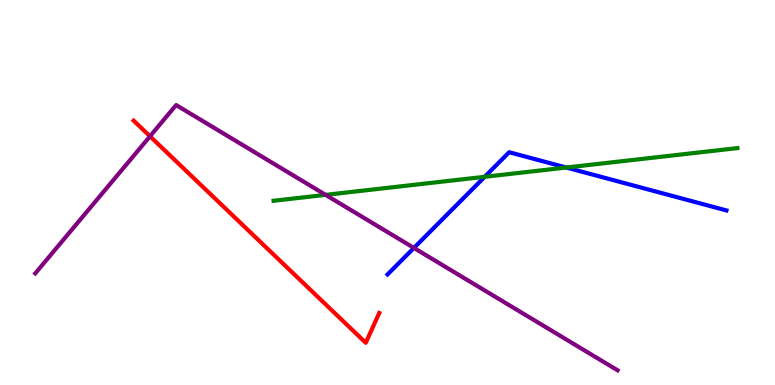[{'lines': ['blue', 'red'], 'intersections': []}, {'lines': ['green', 'red'], 'intersections': []}, {'lines': ['purple', 'red'], 'intersections': [{'x': 1.94, 'y': 6.46}]}, {'lines': ['blue', 'green'], 'intersections': [{'x': 6.25, 'y': 5.41}, {'x': 7.31, 'y': 5.65}]}, {'lines': ['blue', 'purple'], 'intersections': [{'x': 5.34, 'y': 3.56}]}, {'lines': ['green', 'purple'], 'intersections': [{'x': 4.2, 'y': 4.94}]}]